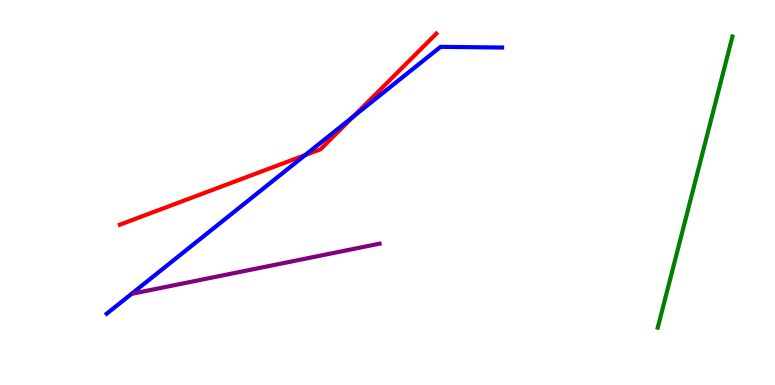[{'lines': ['blue', 'red'], 'intersections': [{'x': 3.94, 'y': 5.97}, {'x': 4.56, 'y': 6.97}]}, {'lines': ['green', 'red'], 'intersections': []}, {'lines': ['purple', 'red'], 'intersections': []}, {'lines': ['blue', 'green'], 'intersections': []}, {'lines': ['blue', 'purple'], 'intersections': []}, {'lines': ['green', 'purple'], 'intersections': []}]